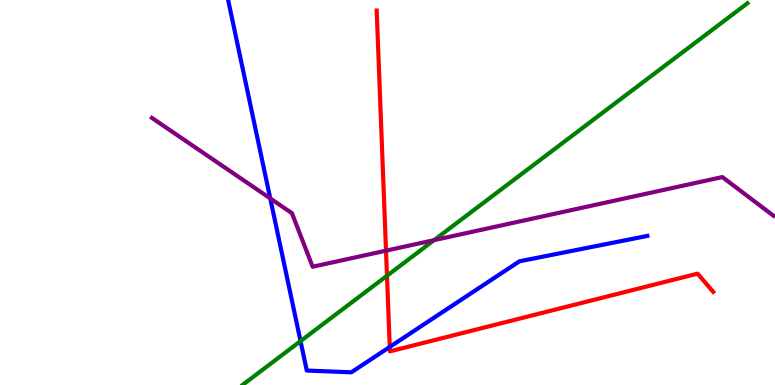[{'lines': ['blue', 'red'], 'intersections': [{'x': 5.03, 'y': 0.989}]}, {'lines': ['green', 'red'], 'intersections': [{'x': 4.99, 'y': 2.84}]}, {'lines': ['purple', 'red'], 'intersections': [{'x': 4.98, 'y': 3.49}]}, {'lines': ['blue', 'green'], 'intersections': [{'x': 3.88, 'y': 1.14}]}, {'lines': ['blue', 'purple'], 'intersections': [{'x': 3.49, 'y': 4.85}]}, {'lines': ['green', 'purple'], 'intersections': [{'x': 5.6, 'y': 3.76}]}]